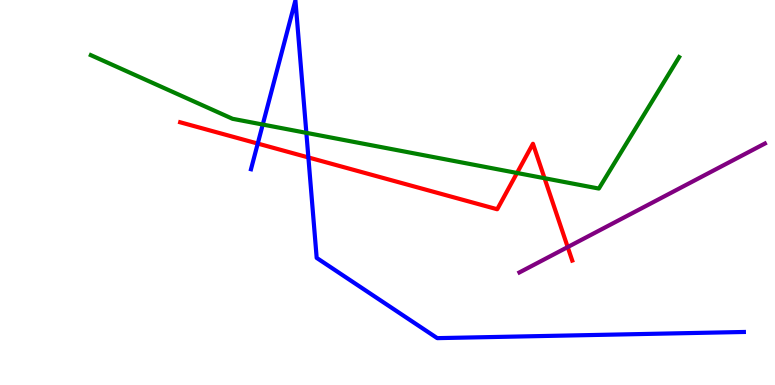[{'lines': ['blue', 'red'], 'intersections': [{'x': 3.33, 'y': 6.27}, {'x': 3.98, 'y': 5.91}]}, {'lines': ['green', 'red'], 'intersections': [{'x': 6.67, 'y': 5.51}, {'x': 7.03, 'y': 5.37}]}, {'lines': ['purple', 'red'], 'intersections': [{'x': 7.33, 'y': 3.58}]}, {'lines': ['blue', 'green'], 'intersections': [{'x': 3.39, 'y': 6.76}, {'x': 3.95, 'y': 6.55}]}, {'lines': ['blue', 'purple'], 'intersections': []}, {'lines': ['green', 'purple'], 'intersections': []}]